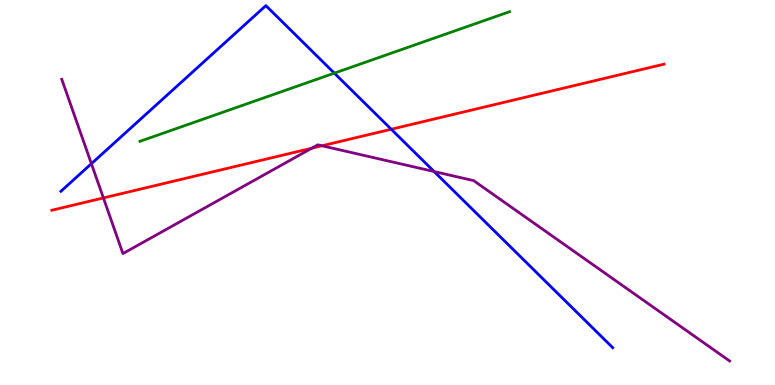[{'lines': ['blue', 'red'], 'intersections': [{'x': 5.05, 'y': 6.64}]}, {'lines': ['green', 'red'], 'intersections': []}, {'lines': ['purple', 'red'], 'intersections': [{'x': 1.33, 'y': 4.86}, {'x': 4.02, 'y': 6.15}, {'x': 4.15, 'y': 6.21}]}, {'lines': ['blue', 'green'], 'intersections': [{'x': 4.31, 'y': 8.1}]}, {'lines': ['blue', 'purple'], 'intersections': [{'x': 1.18, 'y': 5.75}, {'x': 5.6, 'y': 5.54}]}, {'lines': ['green', 'purple'], 'intersections': []}]